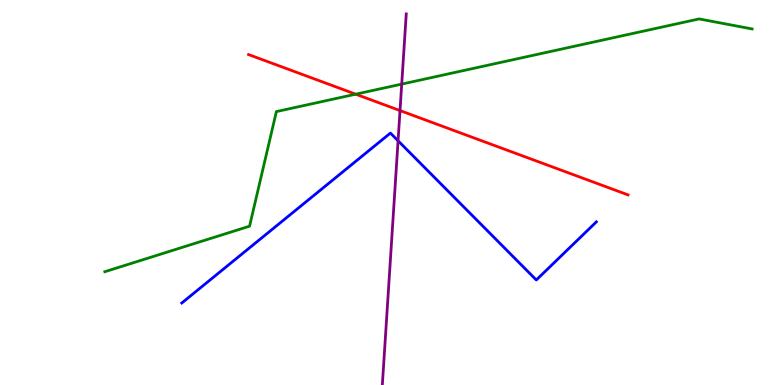[{'lines': ['blue', 'red'], 'intersections': []}, {'lines': ['green', 'red'], 'intersections': [{'x': 4.59, 'y': 7.55}]}, {'lines': ['purple', 'red'], 'intersections': [{'x': 5.16, 'y': 7.13}]}, {'lines': ['blue', 'green'], 'intersections': []}, {'lines': ['blue', 'purple'], 'intersections': [{'x': 5.14, 'y': 6.34}]}, {'lines': ['green', 'purple'], 'intersections': [{'x': 5.18, 'y': 7.82}]}]